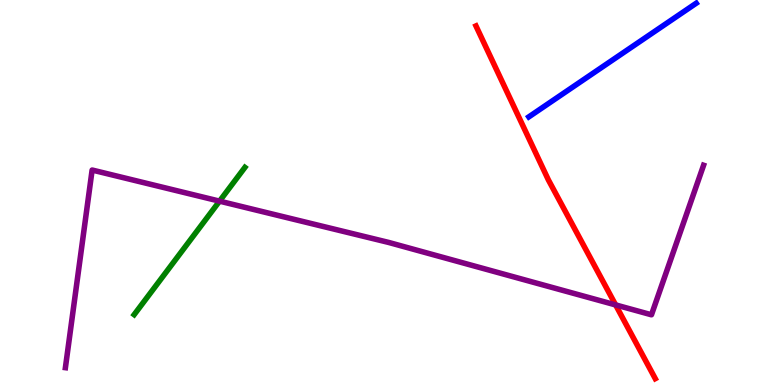[{'lines': ['blue', 'red'], 'intersections': []}, {'lines': ['green', 'red'], 'intersections': []}, {'lines': ['purple', 'red'], 'intersections': [{'x': 7.94, 'y': 2.08}]}, {'lines': ['blue', 'green'], 'intersections': []}, {'lines': ['blue', 'purple'], 'intersections': []}, {'lines': ['green', 'purple'], 'intersections': [{'x': 2.83, 'y': 4.78}]}]